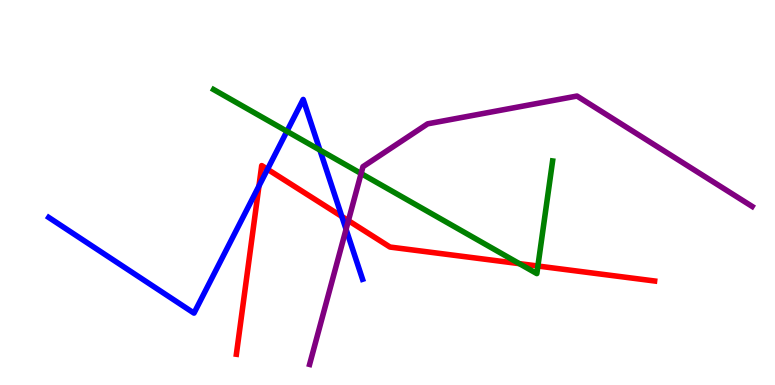[{'lines': ['blue', 'red'], 'intersections': [{'x': 3.34, 'y': 5.17}, {'x': 3.45, 'y': 5.6}, {'x': 4.41, 'y': 4.38}]}, {'lines': ['green', 'red'], 'intersections': [{'x': 6.7, 'y': 3.15}, {'x': 6.94, 'y': 3.09}]}, {'lines': ['purple', 'red'], 'intersections': [{'x': 4.5, 'y': 4.27}]}, {'lines': ['blue', 'green'], 'intersections': [{'x': 3.7, 'y': 6.59}, {'x': 4.13, 'y': 6.1}]}, {'lines': ['blue', 'purple'], 'intersections': [{'x': 4.47, 'y': 4.04}]}, {'lines': ['green', 'purple'], 'intersections': [{'x': 4.66, 'y': 5.49}]}]